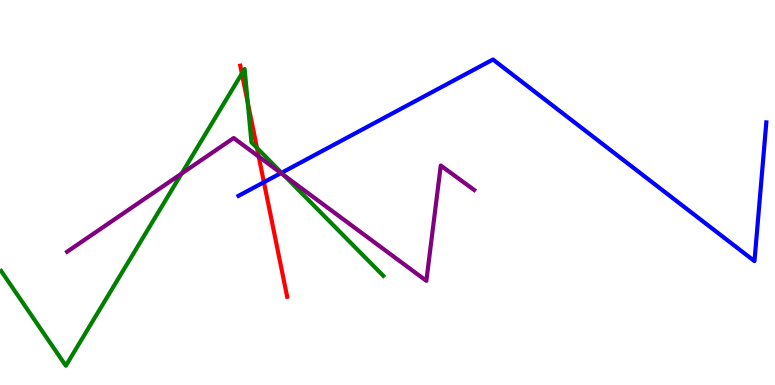[{'lines': ['blue', 'red'], 'intersections': [{'x': 3.41, 'y': 5.27}]}, {'lines': ['green', 'red'], 'intersections': [{'x': 3.12, 'y': 8.09}, {'x': 3.2, 'y': 7.34}, {'x': 3.32, 'y': 6.16}]}, {'lines': ['purple', 'red'], 'intersections': [{'x': 3.34, 'y': 5.93}]}, {'lines': ['blue', 'green'], 'intersections': [{'x': 3.63, 'y': 5.51}]}, {'lines': ['blue', 'purple'], 'intersections': [{'x': 3.63, 'y': 5.5}]}, {'lines': ['green', 'purple'], 'intersections': [{'x': 2.34, 'y': 5.49}, {'x': 3.67, 'y': 5.44}]}]